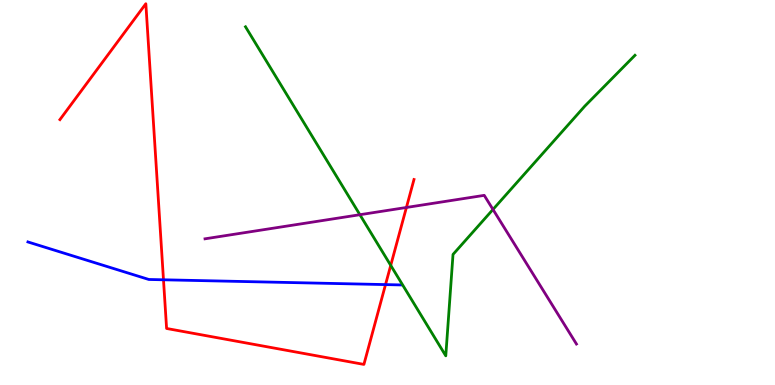[{'lines': ['blue', 'red'], 'intersections': [{'x': 2.11, 'y': 2.73}, {'x': 4.97, 'y': 2.61}]}, {'lines': ['green', 'red'], 'intersections': [{'x': 5.04, 'y': 3.11}]}, {'lines': ['purple', 'red'], 'intersections': [{'x': 5.24, 'y': 4.61}]}, {'lines': ['blue', 'green'], 'intersections': []}, {'lines': ['blue', 'purple'], 'intersections': []}, {'lines': ['green', 'purple'], 'intersections': [{'x': 4.64, 'y': 4.42}, {'x': 6.36, 'y': 4.56}]}]